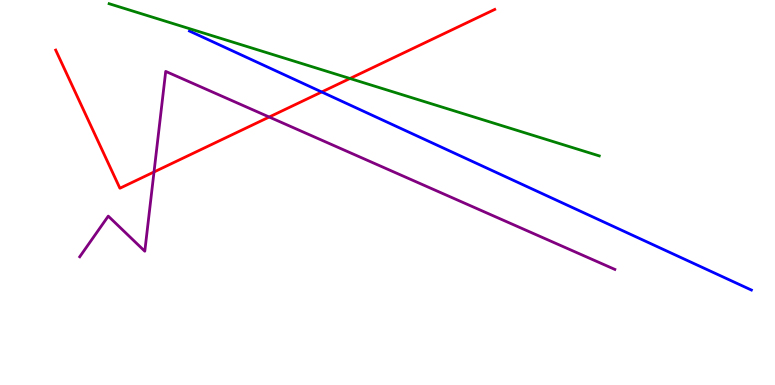[{'lines': ['blue', 'red'], 'intersections': [{'x': 4.15, 'y': 7.61}]}, {'lines': ['green', 'red'], 'intersections': [{'x': 4.52, 'y': 7.96}]}, {'lines': ['purple', 'red'], 'intersections': [{'x': 1.99, 'y': 5.53}, {'x': 3.47, 'y': 6.96}]}, {'lines': ['blue', 'green'], 'intersections': []}, {'lines': ['blue', 'purple'], 'intersections': []}, {'lines': ['green', 'purple'], 'intersections': []}]